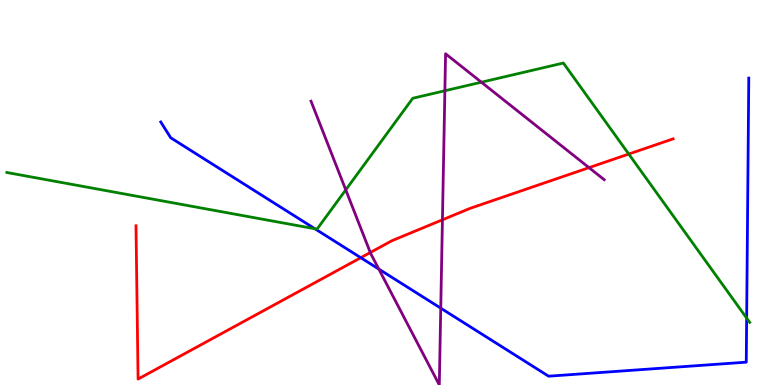[{'lines': ['blue', 'red'], 'intersections': [{'x': 4.66, 'y': 3.31}]}, {'lines': ['green', 'red'], 'intersections': [{'x': 8.11, 'y': 6.0}]}, {'lines': ['purple', 'red'], 'intersections': [{'x': 4.78, 'y': 3.44}, {'x': 5.71, 'y': 4.29}, {'x': 7.6, 'y': 5.65}]}, {'lines': ['blue', 'green'], 'intersections': [{'x': 4.06, 'y': 4.06}, {'x': 9.63, 'y': 1.74}]}, {'lines': ['blue', 'purple'], 'intersections': [{'x': 4.89, 'y': 3.01}, {'x': 5.69, 'y': 2.0}]}, {'lines': ['green', 'purple'], 'intersections': [{'x': 4.46, 'y': 5.07}, {'x': 5.74, 'y': 7.64}, {'x': 6.21, 'y': 7.86}]}]